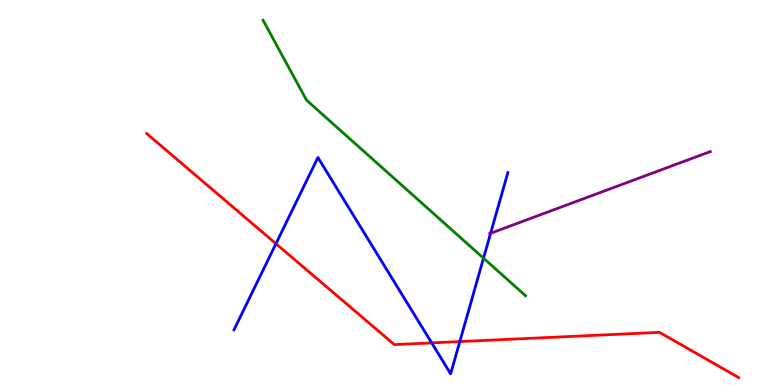[{'lines': ['blue', 'red'], 'intersections': [{'x': 3.56, 'y': 3.67}, {'x': 5.57, 'y': 1.09}, {'x': 5.93, 'y': 1.13}]}, {'lines': ['green', 'red'], 'intersections': []}, {'lines': ['purple', 'red'], 'intersections': []}, {'lines': ['blue', 'green'], 'intersections': [{'x': 6.24, 'y': 3.29}]}, {'lines': ['blue', 'purple'], 'intersections': [{'x': 6.33, 'y': 3.94}]}, {'lines': ['green', 'purple'], 'intersections': []}]